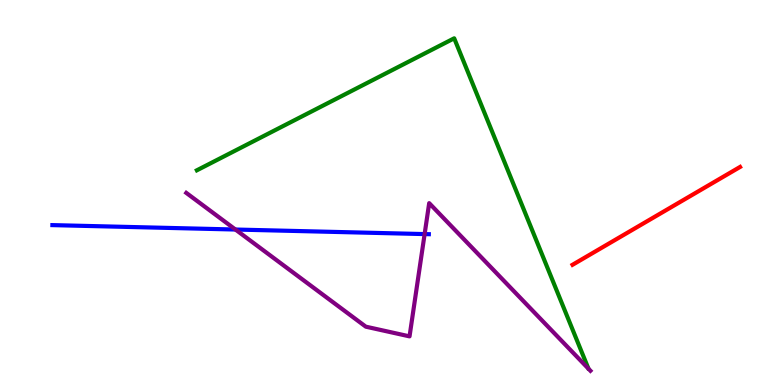[{'lines': ['blue', 'red'], 'intersections': []}, {'lines': ['green', 'red'], 'intersections': []}, {'lines': ['purple', 'red'], 'intersections': []}, {'lines': ['blue', 'green'], 'intersections': []}, {'lines': ['blue', 'purple'], 'intersections': [{'x': 3.04, 'y': 4.04}, {'x': 5.48, 'y': 3.92}]}, {'lines': ['green', 'purple'], 'intersections': []}]